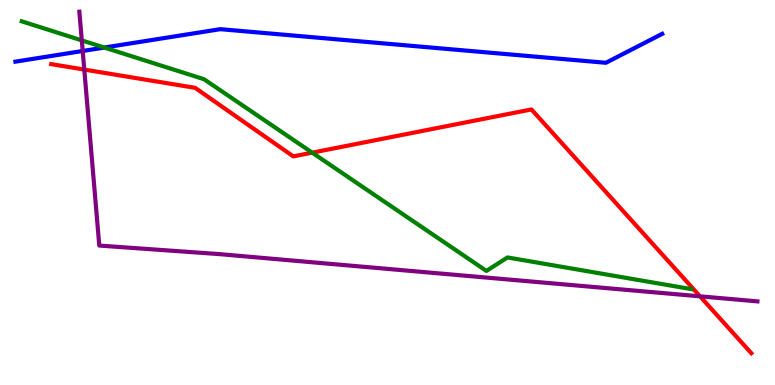[{'lines': ['blue', 'red'], 'intersections': []}, {'lines': ['green', 'red'], 'intersections': [{'x': 4.03, 'y': 6.03}]}, {'lines': ['purple', 'red'], 'intersections': [{'x': 1.09, 'y': 8.19}, {'x': 9.03, 'y': 2.3}]}, {'lines': ['blue', 'green'], 'intersections': [{'x': 1.35, 'y': 8.76}]}, {'lines': ['blue', 'purple'], 'intersections': [{'x': 1.07, 'y': 8.68}]}, {'lines': ['green', 'purple'], 'intersections': [{'x': 1.06, 'y': 8.95}]}]